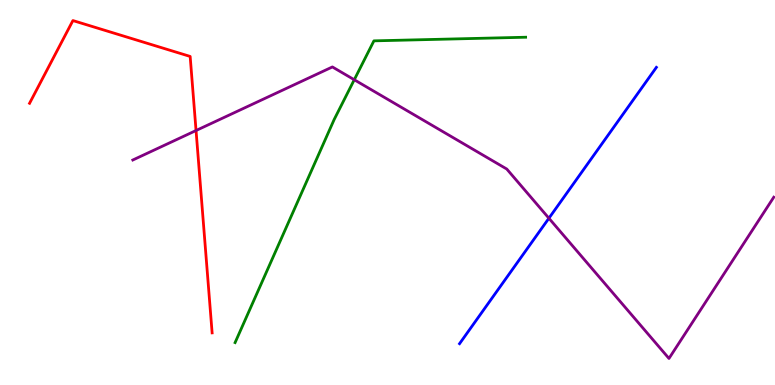[{'lines': ['blue', 'red'], 'intersections': []}, {'lines': ['green', 'red'], 'intersections': []}, {'lines': ['purple', 'red'], 'intersections': [{'x': 2.53, 'y': 6.61}]}, {'lines': ['blue', 'green'], 'intersections': []}, {'lines': ['blue', 'purple'], 'intersections': [{'x': 7.08, 'y': 4.33}]}, {'lines': ['green', 'purple'], 'intersections': [{'x': 4.57, 'y': 7.93}]}]